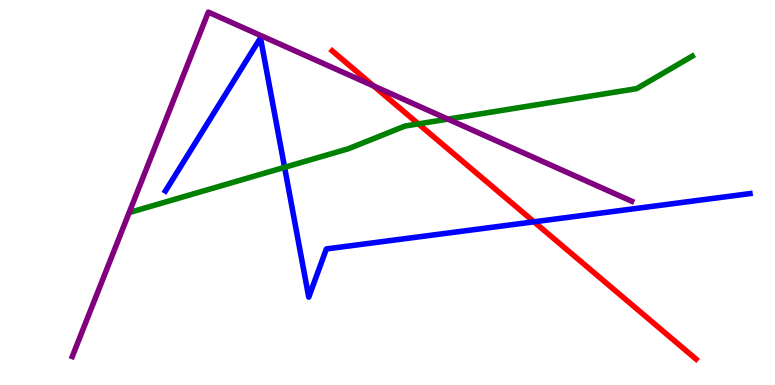[{'lines': ['blue', 'red'], 'intersections': [{'x': 6.89, 'y': 4.24}]}, {'lines': ['green', 'red'], 'intersections': [{'x': 5.4, 'y': 6.78}]}, {'lines': ['purple', 'red'], 'intersections': [{'x': 4.82, 'y': 7.77}]}, {'lines': ['blue', 'green'], 'intersections': [{'x': 3.67, 'y': 5.65}]}, {'lines': ['blue', 'purple'], 'intersections': []}, {'lines': ['green', 'purple'], 'intersections': [{'x': 5.78, 'y': 6.91}]}]